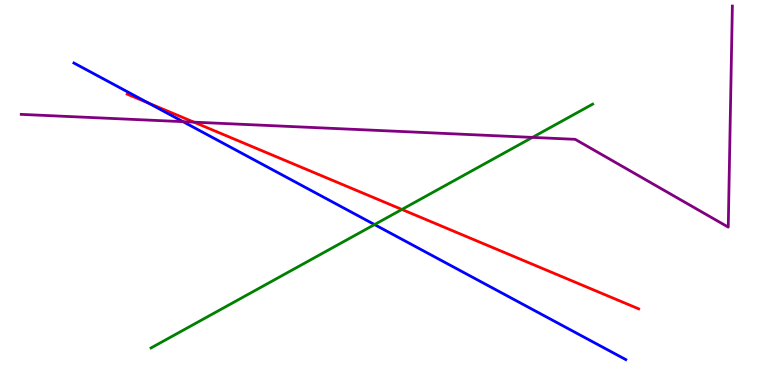[{'lines': ['blue', 'red'], 'intersections': [{'x': 1.92, 'y': 7.32}]}, {'lines': ['green', 'red'], 'intersections': [{'x': 5.19, 'y': 4.56}]}, {'lines': ['purple', 'red'], 'intersections': [{'x': 2.5, 'y': 6.83}]}, {'lines': ['blue', 'green'], 'intersections': [{'x': 4.83, 'y': 4.17}]}, {'lines': ['blue', 'purple'], 'intersections': [{'x': 2.36, 'y': 6.84}]}, {'lines': ['green', 'purple'], 'intersections': [{'x': 6.87, 'y': 6.43}]}]